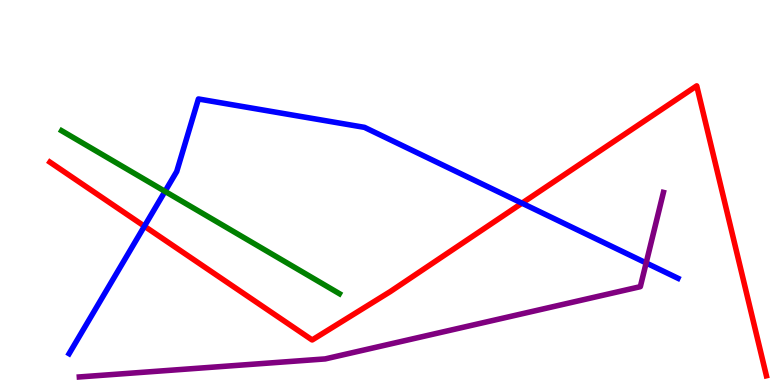[{'lines': ['blue', 'red'], 'intersections': [{'x': 1.86, 'y': 4.12}, {'x': 6.74, 'y': 4.72}]}, {'lines': ['green', 'red'], 'intersections': []}, {'lines': ['purple', 'red'], 'intersections': []}, {'lines': ['blue', 'green'], 'intersections': [{'x': 2.13, 'y': 5.03}]}, {'lines': ['blue', 'purple'], 'intersections': [{'x': 8.34, 'y': 3.17}]}, {'lines': ['green', 'purple'], 'intersections': []}]